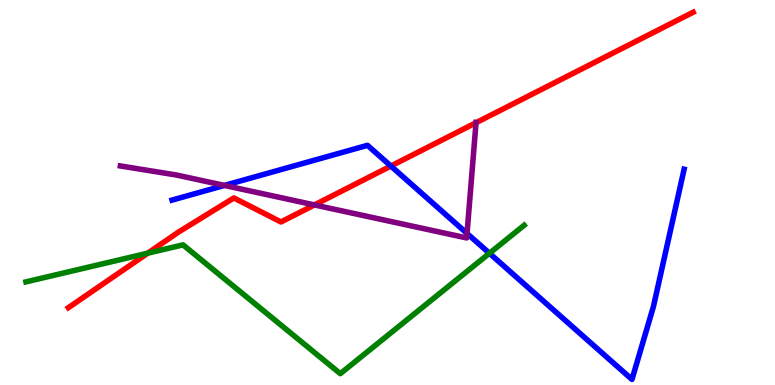[{'lines': ['blue', 'red'], 'intersections': [{'x': 5.04, 'y': 5.69}]}, {'lines': ['green', 'red'], 'intersections': [{'x': 1.91, 'y': 3.42}]}, {'lines': ['purple', 'red'], 'intersections': [{'x': 4.06, 'y': 4.68}, {'x': 6.14, 'y': 6.81}]}, {'lines': ['blue', 'green'], 'intersections': [{'x': 6.32, 'y': 3.42}]}, {'lines': ['blue', 'purple'], 'intersections': [{'x': 2.9, 'y': 5.18}, {'x': 6.03, 'y': 3.94}]}, {'lines': ['green', 'purple'], 'intersections': []}]